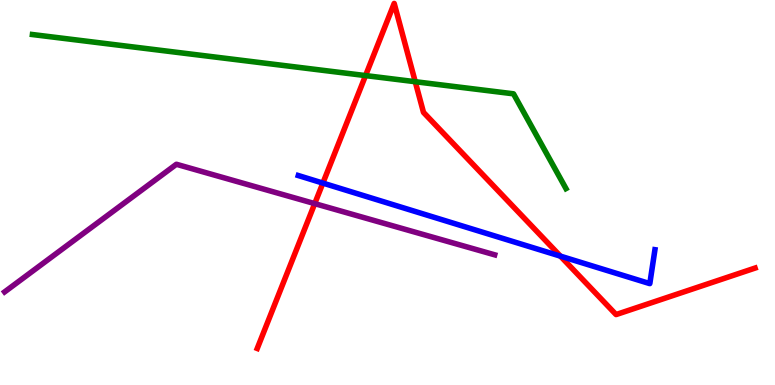[{'lines': ['blue', 'red'], 'intersections': [{'x': 4.17, 'y': 5.24}, {'x': 7.23, 'y': 3.35}]}, {'lines': ['green', 'red'], 'intersections': [{'x': 4.72, 'y': 8.04}, {'x': 5.36, 'y': 7.88}]}, {'lines': ['purple', 'red'], 'intersections': [{'x': 4.06, 'y': 4.71}]}, {'lines': ['blue', 'green'], 'intersections': []}, {'lines': ['blue', 'purple'], 'intersections': []}, {'lines': ['green', 'purple'], 'intersections': []}]